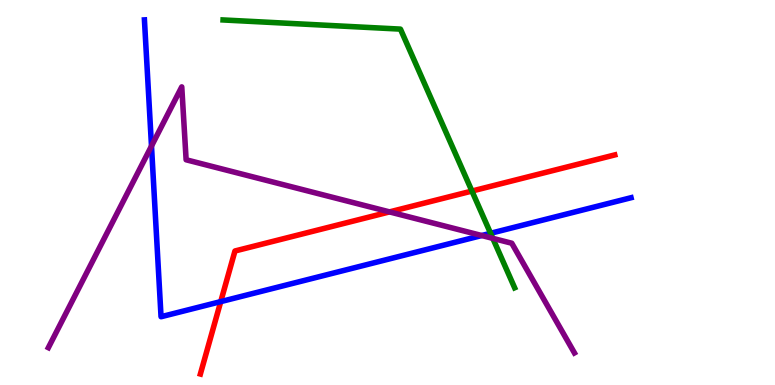[{'lines': ['blue', 'red'], 'intersections': [{'x': 2.85, 'y': 2.17}]}, {'lines': ['green', 'red'], 'intersections': [{'x': 6.09, 'y': 5.04}]}, {'lines': ['purple', 'red'], 'intersections': [{'x': 5.03, 'y': 4.5}]}, {'lines': ['blue', 'green'], 'intersections': [{'x': 6.33, 'y': 3.94}]}, {'lines': ['blue', 'purple'], 'intersections': [{'x': 1.95, 'y': 6.21}, {'x': 6.22, 'y': 3.88}]}, {'lines': ['green', 'purple'], 'intersections': [{'x': 6.36, 'y': 3.81}]}]